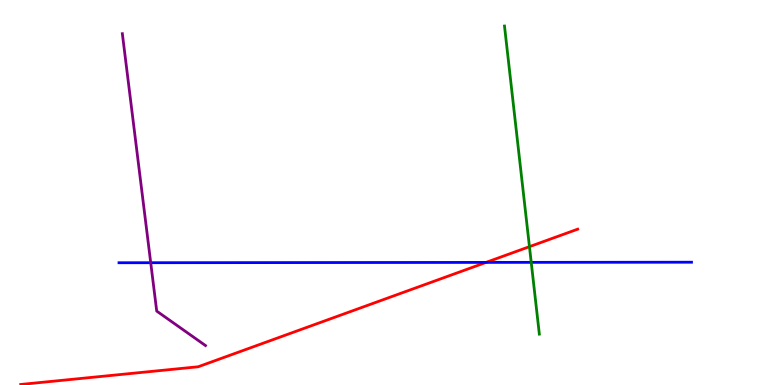[{'lines': ['blue', 'red'], 'intersections': [{'x': 6.27, 'y': 3.18}]}, {'lines': ['green', 'red'], 'intersections': [{'x': 6.83, 'y': 3.59}]}, {'lines': ['purple', 'red'], 'intersections': []}, {'lines': ['blue', 'green'], 'intersections': [{'x': 6.85, 'y': 3.19}]}, {'lines': ['blue', 'purple'], 'intersections': [{'x': 1.94, 'y': 3.18}]}, {'lines': ['green', 'purple'], 'intersections': []}]